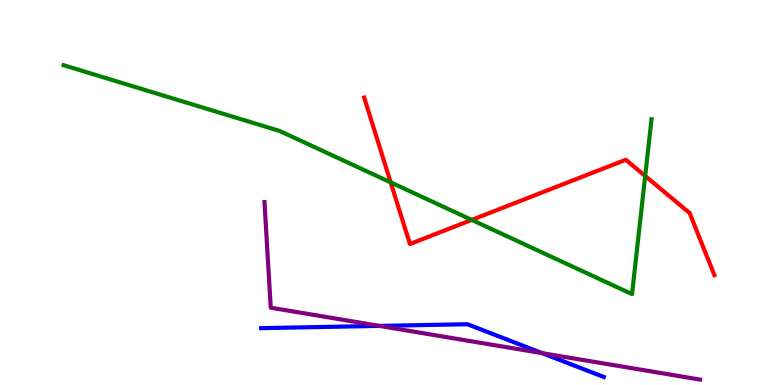[{'lines': ['blue', 'red'], 'intersections': []}, {'lines': ['green', 'red'], 'intersections': [{'x': 5.04, 'y': 5.26}, {'x': 6.09, 'y': 4.29}, {'x': 8.32, 'y': 5.43}]}, {'lines': ['purple', 'red'], 'intersections': []}, {'lines': ['blue', 'green'], 'intersections': []}, {'lines': ['blue', 'purple'], 'intersections': [{'x': 4.9, 'y': 1.54}, {'x': 7.0, 'y': 0.827}]}, {'lines': ['green', 'purple'], 'intersections': []}]